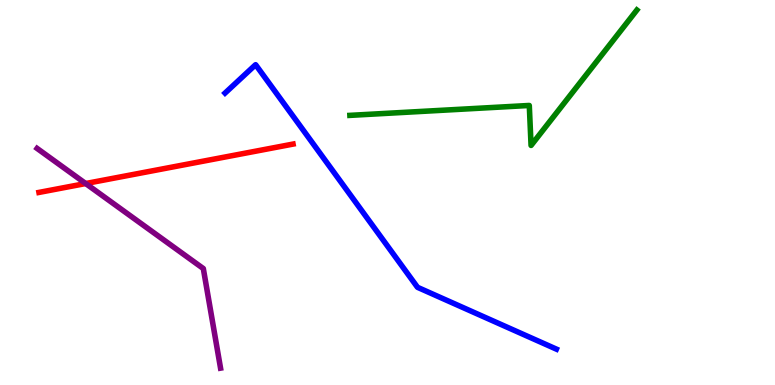[{'lines': ['blue', 'red'], 'intersections': []}, {'lines': ['green', 'red'], 'intersections': []}, {'lines': ['purple', 'red'], 'intersections': [{'x': 1.11, 'y': 5.23}]}, {'lines': ['blue', 'green'], 'intersections': []}, {'lines': ['blue', 'purple'], 'intersections': []}, {'lines': ['green', 'purple'], 'intersections': []}]